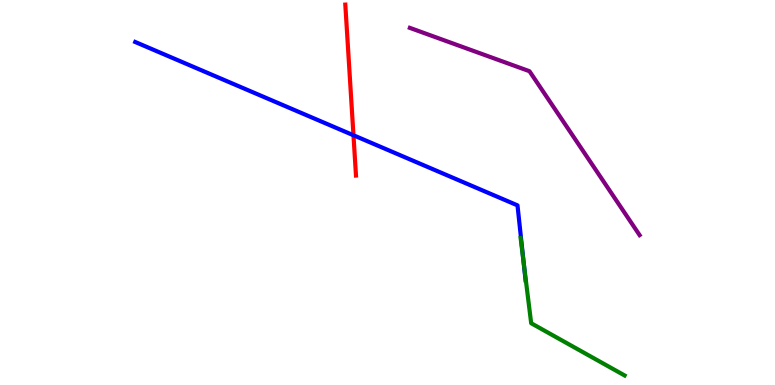[{'lines': ['blue', 'red'], 'intersections': [{'x': 4.56, 'y': 6.49}]}, {'lines': ['green', 'red'], 'intersections': []}, {'lines': ['purple', 'red'], 'intersections': []}, {'lines': ['blue', 'green'], 'intersections': [{'x': 6.76, 'y': 3.17}]}, {'lines': ['blue', 'purple'], 'intersections': []}, {'lines': ['green', 'purple'], 'intersections': []}]